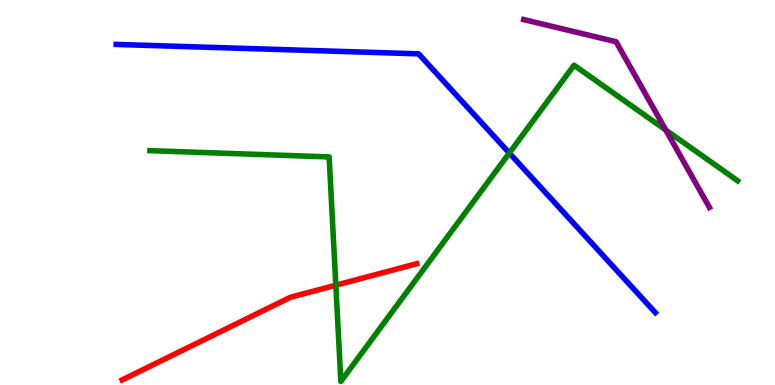[{'lines': ['blue', 'red'], 'intersections': []}, {'lines': ['green', 'red'], 'intersections': [{'x': 4.33, 'y': 2.59}]}, {'lines': ['purple', 'red'], 'intersections': []}, {'lines': ['blue', 'green'], 'intersections': [{'x': 6.57, 'y': 6.03}]}, {'lines': ['blue', 'purple'], 'intersections': []}, {'lines': ['green', 'purple'], 'intersections': [{'x': 8.59, 'y': 6.62}]}]